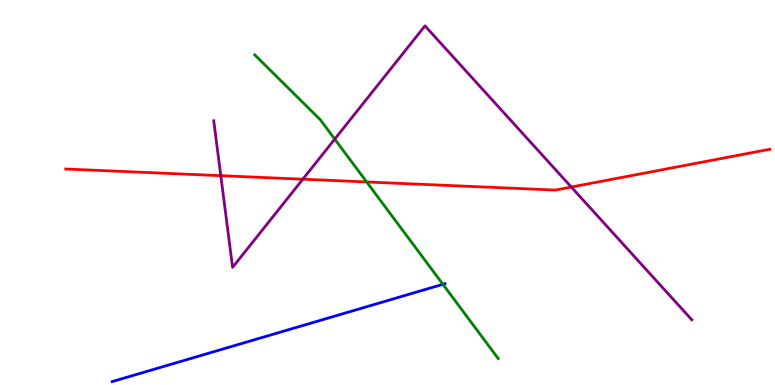[{'lines': ['blue', 'red'], 'intersections': []}, {'lines': ['green', 'red'], 'intersections': [{'x': 4.73, 'y': 5.27}]}, {'lines': ['purple', 'red'], 'intersections': [{'x': 2.85, 'y': 5.44}, {'x': 3.91, 'y': 5.35}, {'x': 7.37, 'y': 5.14}]}, {'lines': ['blue', 'green'], 'intersections': [{'x': 5.71, 'y': 2.62}]}, {'lines': ['blue', 'purple'], 'intersections': []}, {'lines': ['green', 'purple'], 'intersections': [{'x': 4.32, 'y': 6.39}]}]